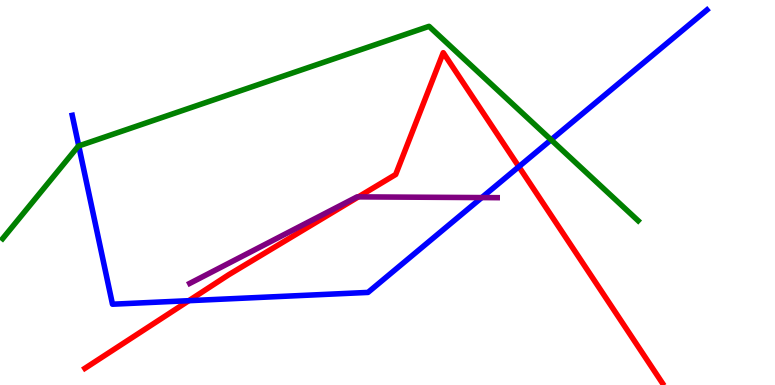[{'lines': ['blue', 'red'], 'intersections': [{'x': 2.44, 'y': 2.19}, {'x': 6.69, 'y': 5.67}]}, {'lines': ['green', 'red'], 'intersections': []}, {'lines': ['purple', 'red'], 'intersections': [{'x': 4.62, 'y': 4.89}]}, {'lines': ['blue', 'green'], 'intersections': [{'x': 1.02, 'y': 6.21}, {'x': 7.11, 'y': 6.37}]}, {'lines': ['blue', 'purple'], 'intersections': [{'x': 6.22, 'y': 4.87}]}, {'lines': ['green', 'purple'], 'intersections': []}]